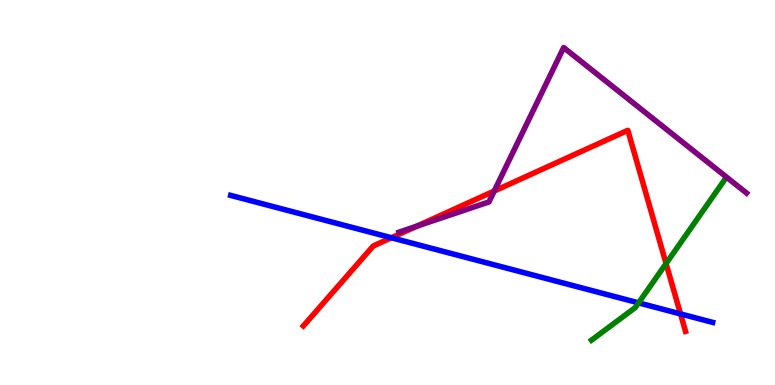[{'lines': ['blue', 'red'], 'intersections': [{'x': 5.05, 'y': 3.82}, {'x': 8.78, 'y': 1.85}]}, {'lines': ['green', 'red'], 'intersections': [{'x': 8.59, 'y': 3.15}]}, {'lines': ['purple', 'red'], 'intersections': [{'x': 5.38, 'y': 4.13}, {'x': 6.38, 'y': 5.04}]}, {'lines': ['blue', 'green'], 'intersections': [{'x': 8.24, 'y': 2.13}]}, {'lines': ['blue', 'purple'], 'intersections': []}, {'lines': ['green', 'purple'], 'intersections': []}]